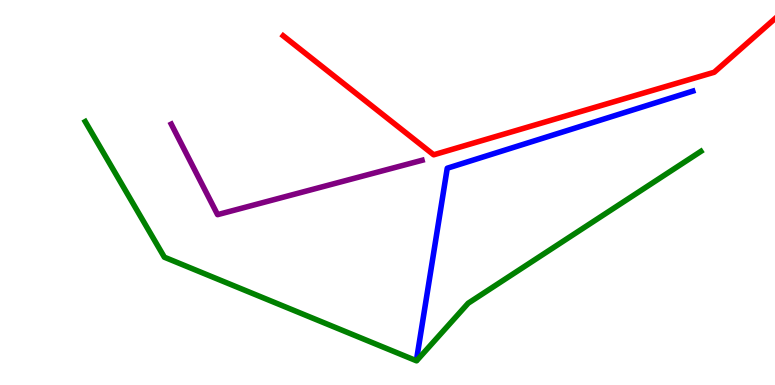[{'lines': ['blue', 'red'], 'intersections': []}, {'lines': ['green', 'red'], 'intersections': []}, {'lines': ['purple', 'red'], 'intersections': []}, {'lines': ['blue', 'green'], 'intersections': []}, {'lines': ['blue', 'purple'], 'intersections': []}, {'lines': ['green', 'purple'], 'intersections': []}]